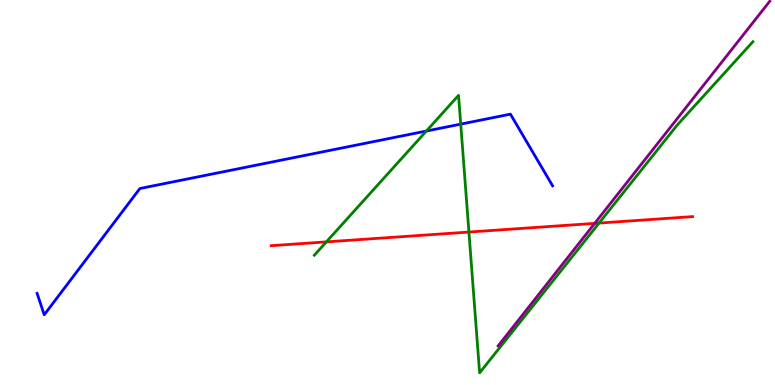[{'lines': ['blue', 'red'], 'intersections': []}, {'lines': ['green', 'red'], 'intersections': [{'x': 4.21, 'y': 3.72}, {'x': 6.05, 'y': 3.97}, {'x': 7.73, 'y': 4.21}]}, {'lines': ['purple', 'red'], 'intersections': [{'x': 7.67, 'y': 4.2}]}, {'lines': ['blue', 'green'], 'intersections': [{'x': 5.5, 'y': 6.6}, {'x': 5.94, 'y': 6.78}]}, {'lines': ['blue', 'purple'], 'intersections': []}, {'lines': ['green', 'purple'], 'intersections': []}]